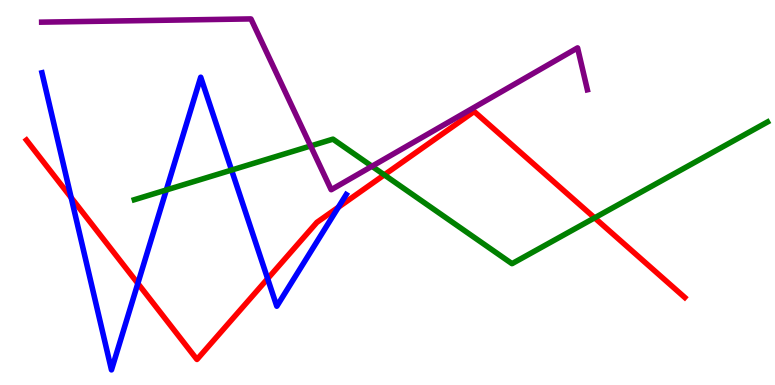[{'lines': ['blue', 'red'], 'intersections': [{'x': 0.918, 'y': 4.87}, {'x': 1.78, 'y': 2.64}, {'x': 3.45, 'y': 2.76}, {'x': 4.37, 'y': 4.62}]}, {'lines': ['green', 'red'], 'intersections': [{'x': 4.96, 'y': 5.46}, {'x': 7.67, 'y': 4.34}]}, {'lines': ['purple', 'red'], 'intersections': []}, {'lines': ['blue', 'green'], 'intersections': [{'x': 2.15, 'y': 5.07}, {'x': 2.99, 'y': 5.58}]}, {'lines': ['blue', 'purple'], 'intersections': []}, {'lines': ['green', 'purple'], 'intersections': [{'x': 4.01, 'y': 6.21}, {'x': 4.8, 'y': 5.68}]}]